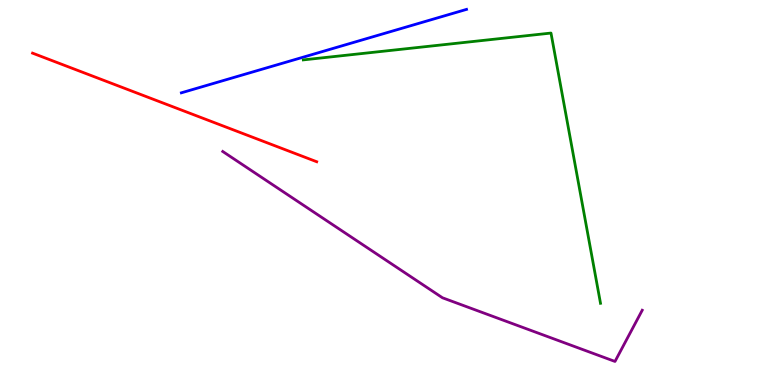[{'lines': ['blue', 'red'], 'intersections': []}, {'lines': ['green', 'red'], 'intersections': []}, {'lines': ['purple', 'red'], 'intersections': []}, {'lines': ['blue', 'green'], 'intersections': []}, {'lines': ['blue', 'purple'], 'intersections': []}, {'lines': ['green', 'purple'], 'intersections': []}]